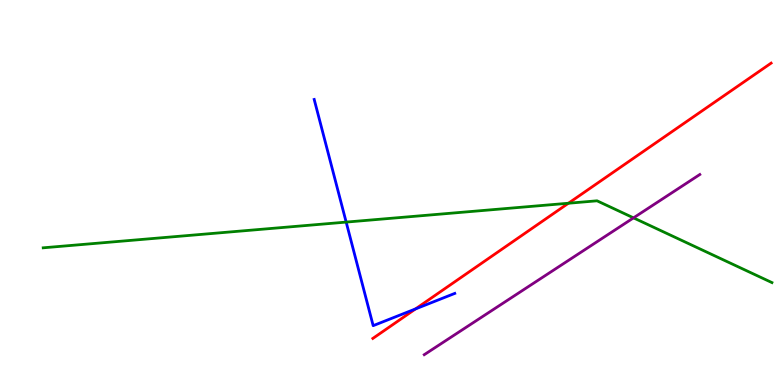[{'lines': ['blue', 'red'], 'intersections': [{'x': 5.36, 'y': 1.98}]}, {'lines': ['green', 'red'], 'intersections': [{'x': 7.33, 'y': 4.72}]}, {'lines': ['purple', 'red'], 'intersections': []}, {'lines': ['blue', 'green'], 'intersections': [{'x': 4.47, 'y': 4.23}]}, {'lines': ['blue', 'purple'], 'intersections': []}, {'lines': ['green', 'purple'], 'intersections': [{'x': 8.17, 'y': 4.34}]}]